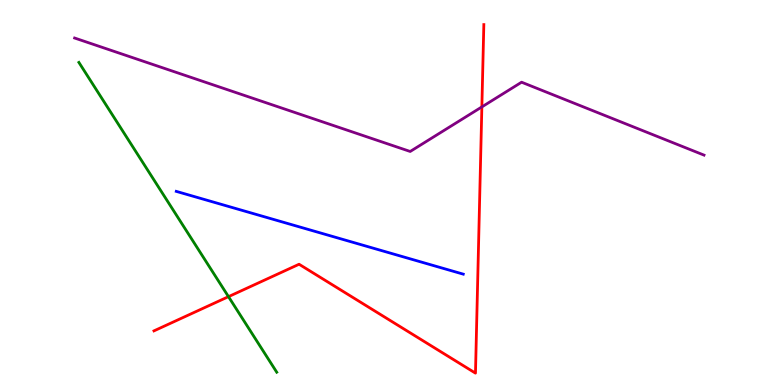[{'lines': ['blue', 'red'], 'intersections': []}, {'lines': ['green', 'red'], 'intersections': [{'x': 2.95, 'y': 2.29}]}, {'lines': ['purple', 'red'], 'intersections': [{'x': 6.22, 'y': 7.22}]}, {'lines': ['blue', 'green'], 'intersections': []}, {'lines': ['blue', 'purple'], 'intersections': []}, {'lines': ['green', 'purple'], 'intersections': []}]